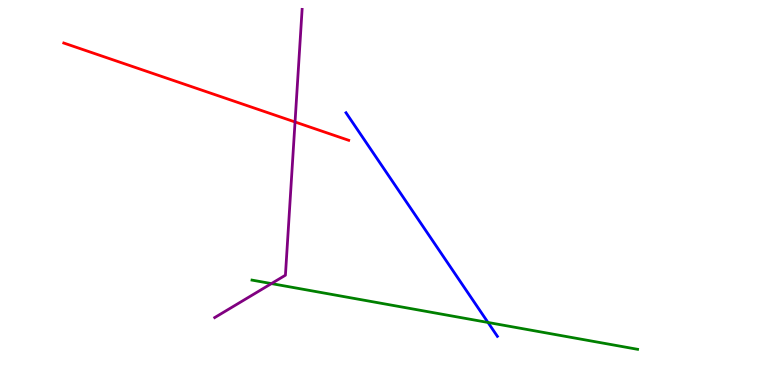[{'lines': ['blue', 'red'], 'intersections': []}, {'lines': ['green', 'red'], 'intersections': []}, {'lines': ['purple', 'red'], 'intersections': [{'x': 3.81, 'y': 6.83}]}, {'lines': ['blue', 'green'], 'intersections': [{'x': 6.3, 'y': 1.62}]}, {'lines': ['blue', 'purple'], 'intersections': []}, {'lines': ['green', 'purple'], 'intersections': [{'x': 3.5, 'y': 2.63}]}]